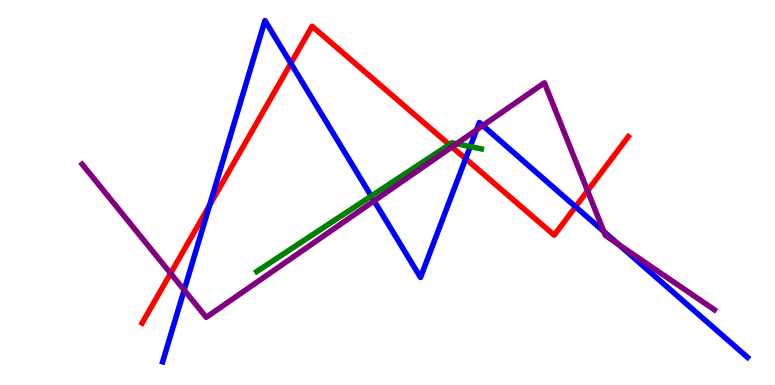[{'lines': ['blue', 'red'], 'intersections': [{'x': 2.7, 'y': 4.67}, {'x': 3.75, 'y': 8.35}, {'x': 6.01, 'y': 5.88}, {'x': 7.43, 'y': 4.63}]}, {'lines': ['green', 'red'], 'intersections': [{'x': 5.8, 'y': 6.24}]}, {'lines': ['purple', 'red'], 'intersections': [{'x': 2.2, 'y': 2.9}, {'x': 5.83, 'y': 6.18}, {'x': 7.58, 'y': 5.04}]}, {'lines': ['blue', 'green'], 'intersections': [{'x': 4.79, 'y': 4.91}, {'x': 6.07, 'y': 6.19}]}, {'lines': ['blue', 'purple'], 'intersections': [{'x': 2.38, 'y': 2.47}, {'x': 4.83, 'y': 4.78}, {'x': 6.15, 'y': 6.63}, {'x': 6.23, 'y': 6.74}, {'x': 7.79, 'y': 3.99}, {'x': 7.98, 'y': 3.66}]}, {'lines': ['green', 'purple'], 'intersections': [{'x': 5.89, 'y': 6.27}]}]